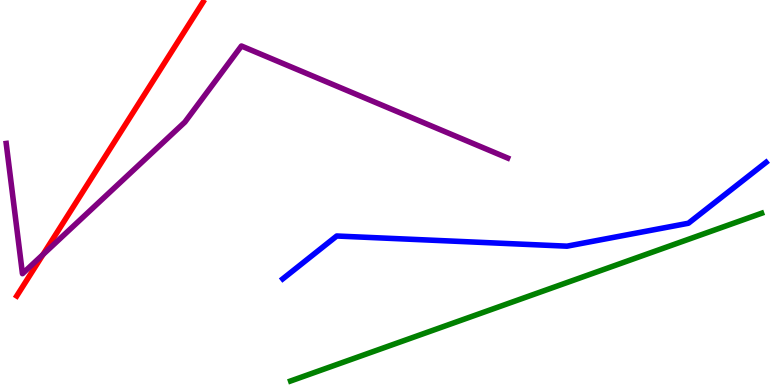[{'lines': ['blue', 'red'], 'intersections': []}, {'lines': ['green', 'red'], 'intersections': []}, {'lines': ['purple', 'red'], 'intersections': [{'x': 0.555, 'y': 3.39}]}, {'lines': ['blue', 'green'], 'intersections': []}, {'lines': ['blue', 'purple'], 'intersections': []}, {'lines': ['green', 'purple'], 'intersections': []}]